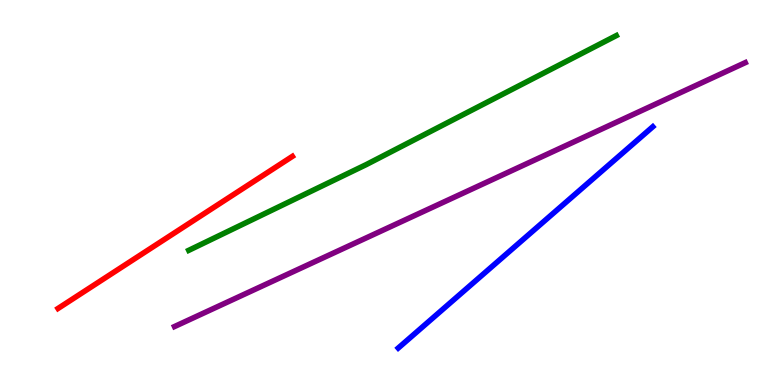[{'lines': ['blue', 'red'], 'intersections': []}, {'lines': ['green', 'red'], 'intersections': []}, {'lines': ['purple', 'red'], 'intersections': []}, {'lines': ['blue', 'green'], 'intersections': []}, {'lines': ['blue', 'purple'], 'intersections': []}, {'lines': ['green', 'purple'], 'intersections': []}]